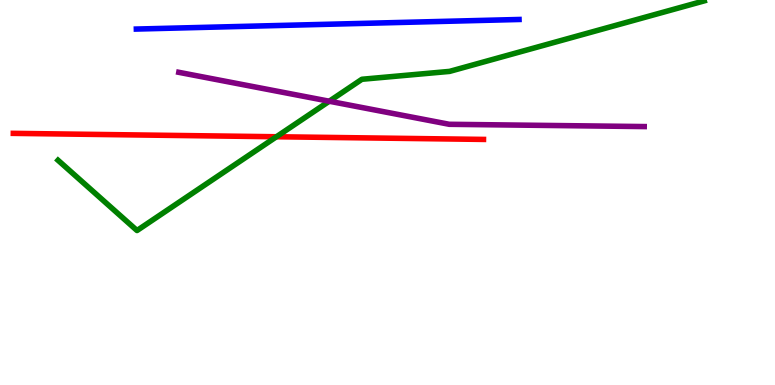[{'lines': ['blue', 'red'], 'intersections': []}, {'lines': ['green', 'red'], 'intersections': [{'x': 3.57, 'y': 6.45}]}, {'lines': ['purple', 'red'], 'intersections': []}, {'lines': ['blue', 'green'], 'intersections': []}, {'lines': ['blue', 'purple'], 'intersections': []}, {'lines': ['green', 'purple'], 'intersections': [{'x': 4.25, 'y': 7.37}]}]